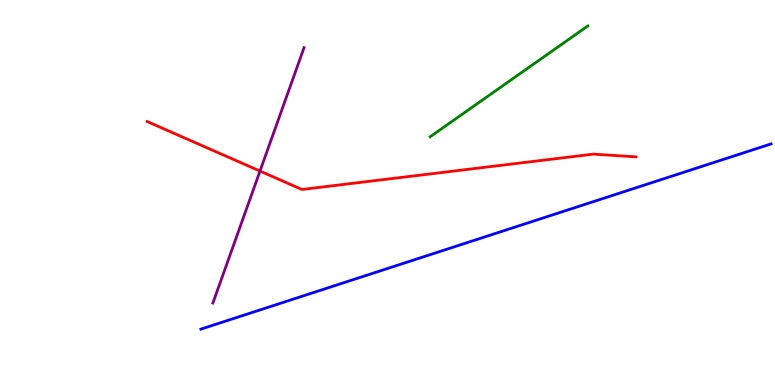[{'lines': ['blue', 'red'], 'intersections': []}, {'lines': ['green', 'red'], 'intersections': []}, {'lines': ['purple', 'red'], 'intersections': [{'x': 3.35, 'y': 5.56}]}, {'lines': ['blue', 'green'], 'intersections': []}, {'lines': ['blue', 'purple'], 'intersections': []}, {'lines': ['green', 'purple'], 'intersections': []}]